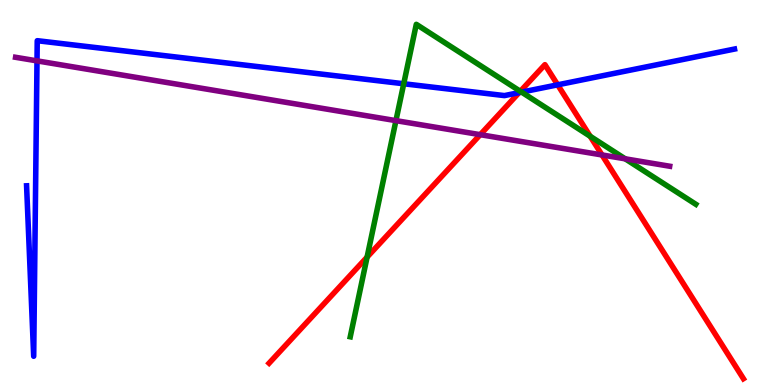[{'lines': ['blue', 'red'], 'intersections': [{'x': 6.7, 'y': 7.59}, {'x': 7.2, 'y': 7.8}]}, {'lines': ['green', 'red'], 'intersections': [{'x': 4.74, 'y': 3.32}, {'x': 6.71, 'y': 7.63}, {'x': 7.62, 'y': 6.46}]}, {'lines': ['purple', 'red'], 'intersections': [{'x': 6.2, 'y': 6.5}, {'x': 7.77, 'y': 5.98}]}, {'lines': ['blue', 'green'], 'intersections': [{'x': 5.21, 'y': 7.82}, {'x': 6.73, 'y': 7.61}]}, {'lines': ['blue', 'purple'], 'intersections': [{'x': 0.478, 'y': 8.42}]}, {'lines': ['green', 'purple'], 'intersections': [{'x': 5.11, 'y': 6.87}, {'x': 8.07, 'y': 5.87}]}]